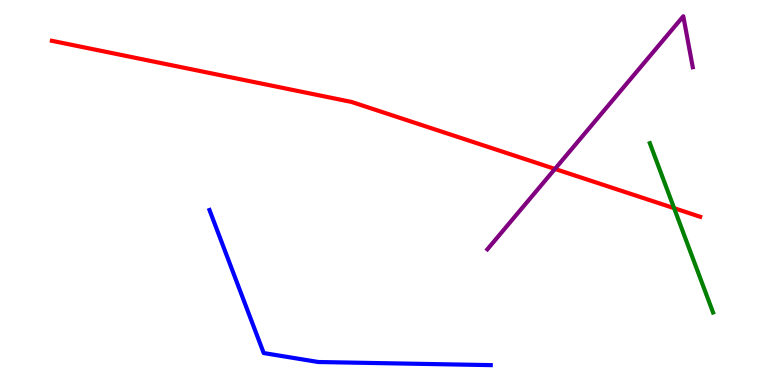[{'lines': ['blue', 'red'], 'intersections': []}, {'lines': ['green', 'red'], 'intersections': [{'x': 8.7, 'y': 4.59}]}, {'lines': ['purple', 'red'], 'intersections': [{'x': 7.16, 'y': 5.61}]}, {'lines': ['blue', 'green'], 'intersections': []}, {'lines': ['blue', 'purple'], 'intersections': []}, {'lines': ['green', 'purple'], 'intersections': []}]